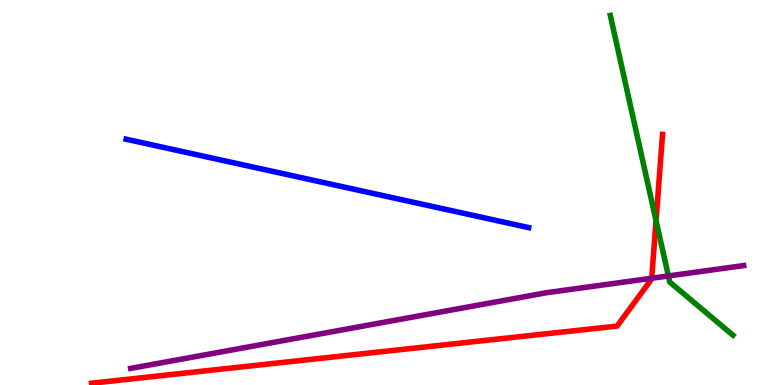[{'lines': ['blue', 'red'], 'intersections': []}, {'lines': ['green', 'red'], 'intersections': [{'x': 8.47, 'y': 4.27}]}, {'lines': ['purple', 'red'], 'intersections': [{'x': 8.41, 'y': 2.77}]}, {'lines': ['blue', 'green'], 'intersections': []}, {'lines': ['blue', 'purple'], 'intersections': []}, {'lines': ['green', 'purple'], 'intersections': [{'x': 8.62, 'y': 2.83}]}]